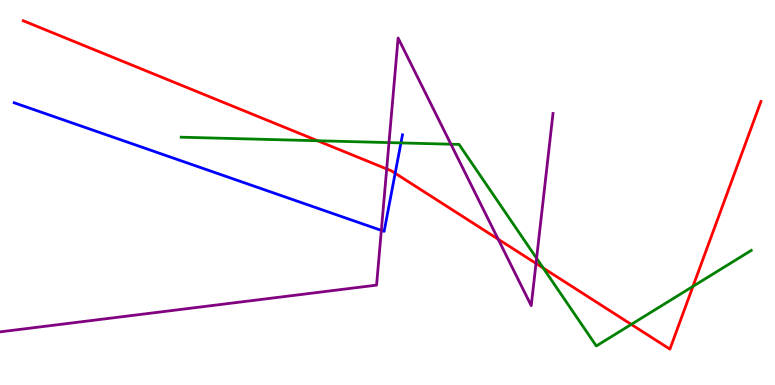[{'lines': ['blue', 'red'], 'intersections': [{'x': 5.1, 'y': 5.5}]}, {'lines': ['green', 'red'], 'intersections': [{'x': 4.1, 'y': 6.34}, {'x': 7.01, 'y': 3.04}, {'x': 8.15, 'y': 1.57}, {'x': 8.94, 'y': 2.56}]}, {'lines': ['purple', 'red'], 'intersections': [{'x': 4.99, 'y': 5.61}, {'x': 6.43, 'y': 3.79}, {'x': 6.92, 'y': 3.16}]}, {'lines': ['blue', 'green'], 'intersections': [{'x': 5.17, 'y': 6.29}]}, {'lines': ['blue', 'purple'], 'intersections': [{'x': 4.92, 'y': 4.02}]}, {'lines': ['green', 'purple'], 'intersections': [{'x': 5.02, 'y': 6.3}, {'x': 5.82, 'y': 6.25}, {'x': 6.92, 'y': 3.29}]}]